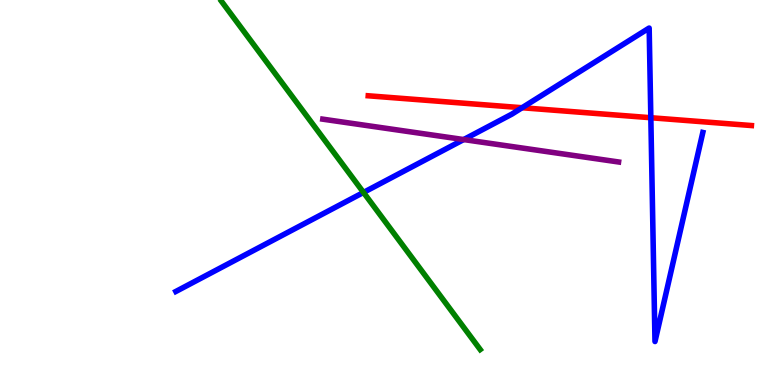[{'lines': ['blue', 'red'], 'intersections': [{'x': 6.74, 'y': 7.2}, {'x': 8.4, 'y': 6.94}]}, {'lines': ['green', 'red'], 'intersections': []}, {'lines': ['purple', 'red'], 'intersections': []}, {'lines': ['blue', 'green'], 'intersections': [{'x': 4.69, 'y': 5.0}]}, {'lines': ['blue', 'purple'], 'intersections': [{'x': 5.98, 'y': 6.38}]}, {'lines': ['green', 'purple'], 'intersections': []}]